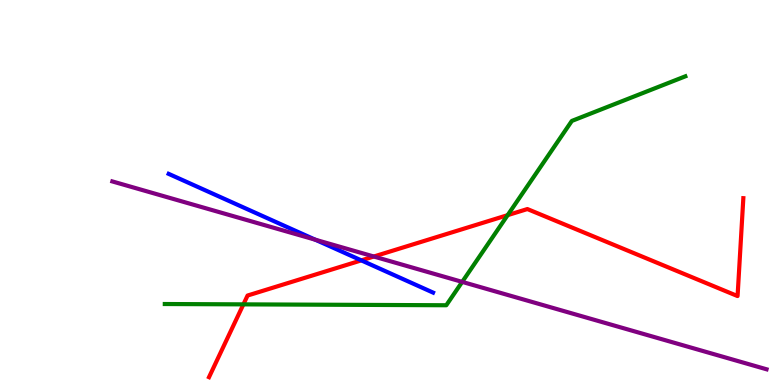[{'lines': ['blue', 'red'], 'intersections': [{'x': 4.66, 'y': 3.24}]}, {'lines': ['green', 'red'], 'intersections': [{'x': 3.14, 'y': 2.09}, {'x': 6.55, 'y': 4.41}]}, {'lines': ['purple', 'red'], 'intersections': [{'x': 4.82, 'y': 3.34}]}, {'lines': ['blue', 'green'], 'intersections': []}, {'lines': ['blue', 'purple'], 'intersections': [{'x': 4.07, 'y': 3.77}]}, {'lines': ['green', 'purple'], 'intersections': [{'x': 5.96, 'y': 2.68}]}]